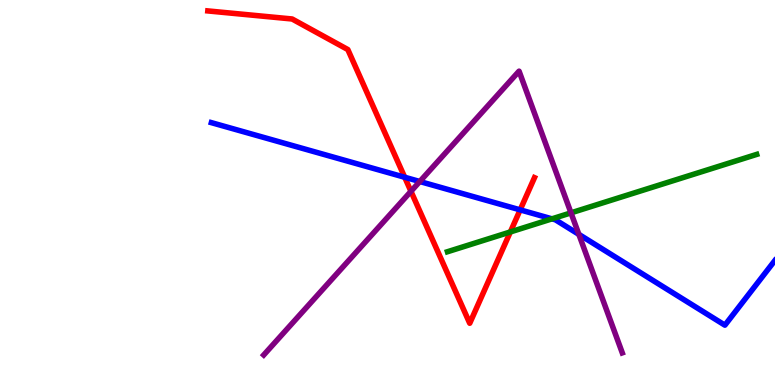[{'lines': ['blue', 'red'], 'intersections': [{'x': 5.22, 'y': 5.4}, {'x': 6.71, 'y': 4.55}]}, {'lines': ['green', 'red'], 'intersections': [{'x': 6.59, 'y': 3.98}]}, {'lines': ['purple', 'red'], 'intersections': [{'x': 5.3, 'y': 5.03}]}, {'lines': ['blue', 'green'], 'intersections': [{'x': 7.12, 'y': 4.32}]}, {'lines': ['blue', 'purple'], 'intersections': [{'x': 5.42, 'y': 5.29}, {'x': 7.47, 'y': 3.91}]}, {'lines': ['green', 'purple'], 'intersections': [{'x': 7.37, 'y': 4.47}]}]